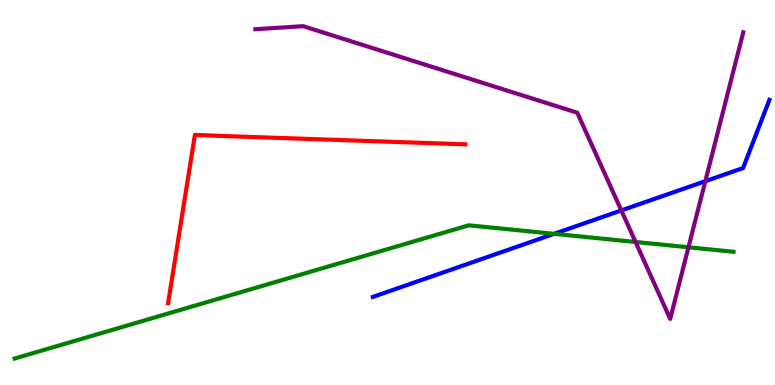[{'lines': ['blue', 'red'], 'intersections': []}, {'lines': ['green', 'red'], 'intersections': []}, {'lines': ['purple', 'red'], 'intersections': []}, {'lines': ['blue', 'green'], 'intersections': [{'x': 7.15, 'y': 3.93}]}, {'lines': ['blue', 'purple'], 'intersections': [{'x': 8.02, 'y': 4.53}, {'x': 9.1, 'y': 5.29}]}, {'lines': ['green', 'purple'], 'intersections': [{'x': 8.2, 'y': 3.71}, {'x': 8.88, 'y': 3.58}]}]